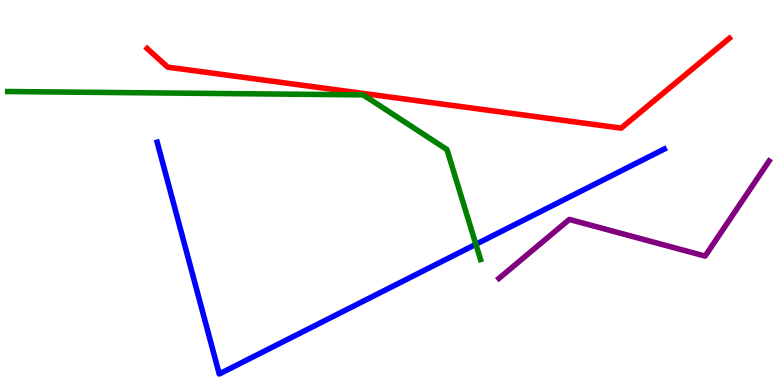[{'lines': ['blue', 'red'], 'intersections': []}, {'lines': ['green', 'red'], 'intersections': []}, {'lines': ['purple', 'red'], 'intersections': []}, {'lines': ['blue', 'green'], 'intersections': [{'x': 6.14, 'y': 3.65}]}, {'lines': ['blue', 'purple'], 'intersections': []}, {'lines': ['green', 'purple'], 'intersections': []}]